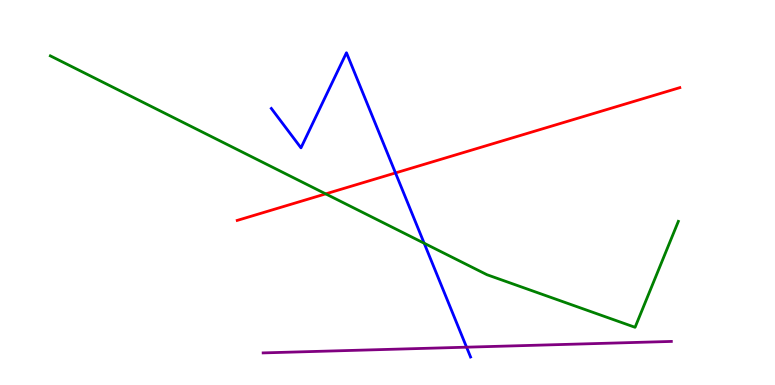[{'lines': ['blue', 'red'], 'intersections': [{'x': 5.1, 'y': 5.51}]}, {'lines': ['green', 'red'], 'intersections': [{'x': 4.2, 'y': 4.96}]}, {'lines': ['purple', 'red'], 'intersections': []}, {'lines': ['blue', 'green'], 'intersections': [{'x': 5.47, 'y': 3.68}]}, {'lines': ['blue', 'purple'], 'intersections': [{'x': 6.02, 'y': 0.982}]}, {'lines': ['green', 'purple'], 'intersections': []}]